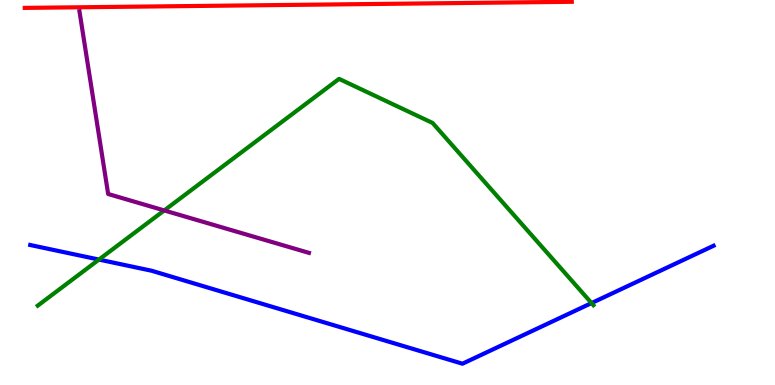[{'lines': ['blue', 'red'], 'intersections': []}, {'lines': ['green', 'red'], 'intersections': []}, {'lines': ['purple', 'red'], 'intersections': []}, {'lines': ['blue', 'green'], 'intersections': [{'x': 1.28, 'y': 3.26}, {'x': 7.63, 'y': 2.13}]}, {'lines': ['blue', 'purple'], 'intersections': []}, {'lines': ['green', 'purple'], 'intersections': [{'x': 2.12, 'y': 4.53}]}]